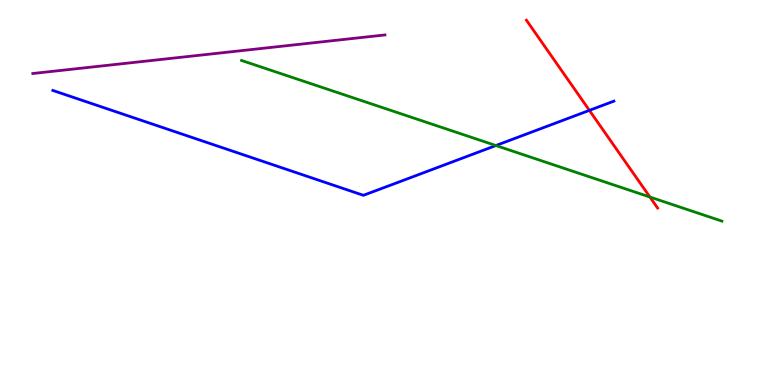[{'lines': ['blue', 'red'], 'intersections': [{'x': 7.61, 'y': 7.13}]}, {'lines': ['green', 'red'], 'intersections': [{'x': 8.39, 'y': 4.88}]}, {'lines': ['purple', 'red'], 'intersections': []}, {'lines': ['blue', 'green'], 'intersections': [{'x': 6.4, 'y': 6.22}]}, {'lines': ['blue', 'purple'], 'intersections': []}, {'lines': ['green', 'purple'], 'intersections': []}]